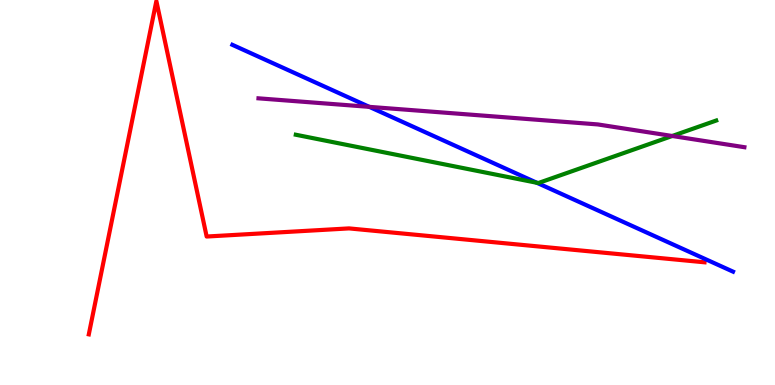[{'lines': ['blue', 'red'], 'intersections': []}, {'lines': ['green', 'red'], 'intersections': []}, {'lines': ['purple', 'red'], 'intersections': []}, {'lines': ['blue', 'green'], 'intersections': [{'x': 6.93, 'y': 5.25}]}, {'lines': ['blue', 'purple'], 'intersections': [{'x': 4.77, 'y': 7.22}]}, {'lines': ['green', 'purple'], 'intersections': [{'x': 8.67, 'y': 6.47}]}]